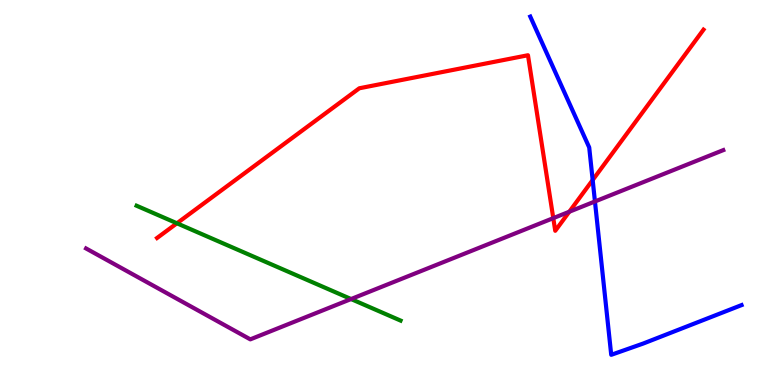[{'lines': ['blue', 'red'], 'intersections': [{'x': 7.65, 'y': 5.32}]}, {'lines': ['green', 'red'], 'intersections': [{'x': 2.28, 'y': 4.2}]}, {'lines': ['purple', 'red'], 'intersections': [{'x': 7.14, 'y': 4.33}, {'x': 7.35, 'y': 4.5}]}, {'lines': ['blue', 'green'], 'intersections': []}, {'lines': ['blue', 'purple'], 'intersections': [{'x': 7.68, 'y': 4.77}]}, {'lines': ['green', 'purple'], 'intersections': [{'x': 4.53, 'y': 2.23}]}]